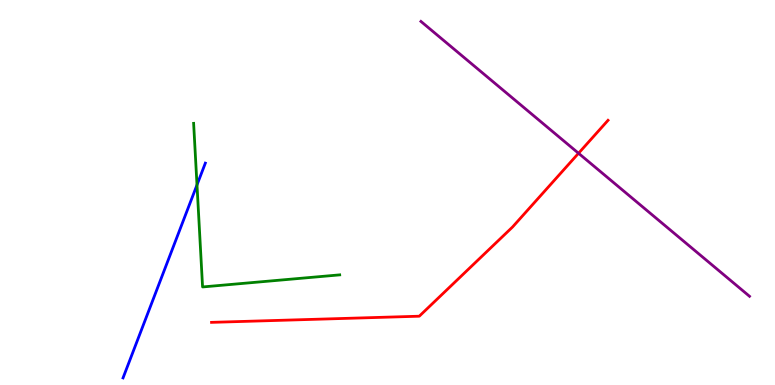[{'lines': ['blue', 'red'], 'intersections': []}, {'lines': ['green', 'red'], 'intersections': []}, {'lines': ['purple', 'red'], 'intersections': [{'x': 7.46, 'y': 6.02}]}, {'lines': ['blue', 'green'], 'intersections': [{'x': 2.54, 'y': 5.2}]}, {'lines': ['blue', 'purple'], 'intersections': []}, {'lines': ['green', 'purple'], 'intersections': []}]